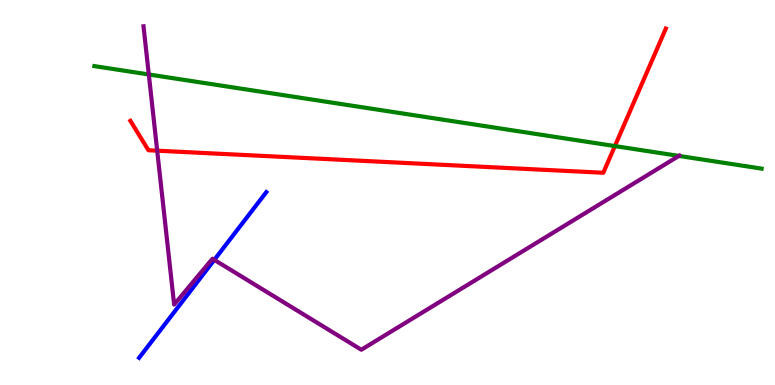[{'lines': ['blue', 'red'], 'intersections': []}, {'lines': ['green', 'red'], 'intersections': [{'x': 7.93, 'y': 6.21}]}, {'lines': ['purple', 'red'], 'intersections': [{'x': 2.03, 'y': 6.09}]}, {'lines': ['blue', 'green'], 'intersections': []}, {'lines': ['blue', 'purple'], 'intersections': [{'x': 2.77, 'y': 3.25}]}, {'lines': ['green', 'purple'], 'intersections': [{'x': 1.92, 'y': 8.07}, {'x': 8.76, 'y': 5.95}]}]